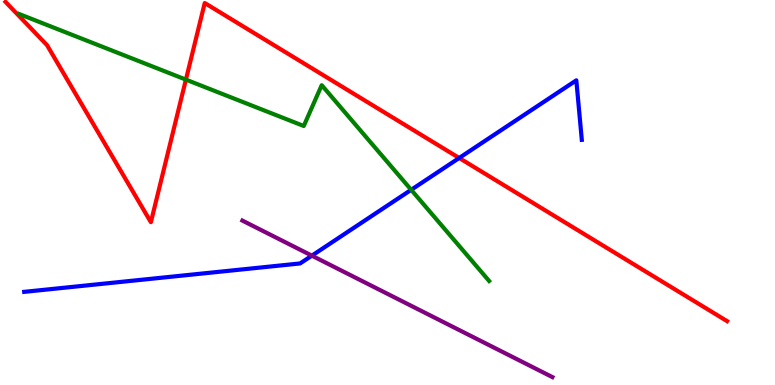[{'lines': ['blue', 'red'], 'intersections': [{'x': 5.93, 'y': 5.9}]}, {'lines': ['green', 'red'], 'intersections': [{'x': 2.4, 'y': 7.93}]}, {'lines': ['purple', 'red'], 'intersections': []}, {'lines': ['blue', 'green'], 'intersections': [{'x': 5.31, 'y': 5.07}]}, {'lines': ['blue', 'purple'], 'intersections': [{'x': 4.02, 'y': 3.36}]}, {'lines': ['green', 'purple'], 'intersections': []}]